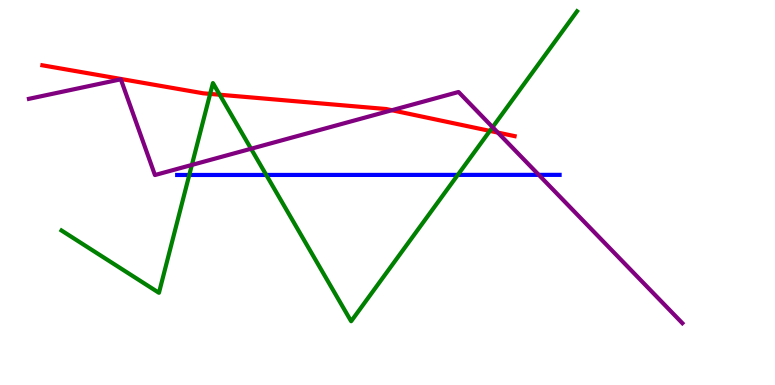[{'lines': ['blue', 'red'], 'intersections': []}, {'lines': ['green', 'red'], 'intersections': [{'x': 2.71, 'y': 7.56}, {'x': 2.83, 'y': 7.54}, {'x': 6.32, 'y': 6.6}]}, {'lines': ['purple', 'red'], 'intersections': [{'x': 5.06, 'y': 7.14}, {'x': 6.42, 'y': 6.56}]}, {'lines': ['blue', 'green'], 'intersections': [{'x': 2.44, 'y': 5.46}, {'x': 3.44, 'y': 5.46}, {'x': 5.91, 'y': 5.46}]}, {'lines': ['blue', 'purple'], 'intersections': [{'x': 6.95, 'y': 5.46}]}, {'lines': ['green', 'purple'], 'intersections': [{'x': 2.48, 'y': 5.72}, {'x': 3.24, 'y': 6.14}, {'x': 6.36, 'y': 6.7}]}]